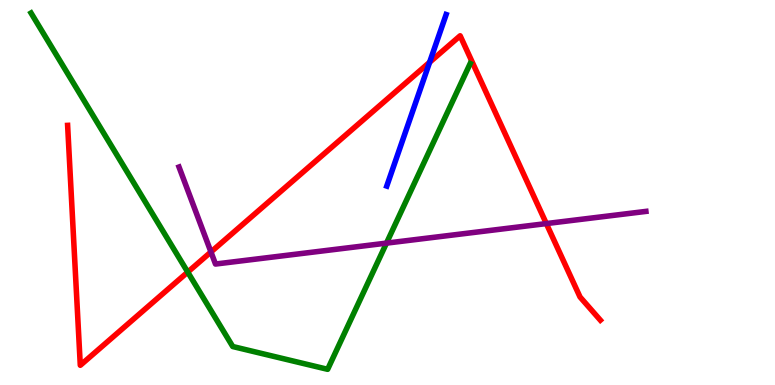[{'lines': ['blue', 'red'], 'intersections': [{'x': 5.54, 'y': 8.38}]}, {'lines': ['green', 'red'], 'intersections': [{'x': 2.42, 'y': 2.93}]}, {'lines': ['purple', 'red'], 'intersections': [{'x': 2.72, 'y': 3.46}, {'x': 7.05, 'y': 4.19}]}, {'lines': ['blue', 'green'], 'intersections': []}, {'lines': ['blue', 'purple'], 'intersections': []}, {'lines': ['green', 'purple'], 'intersections': [{'x': 4.99, 'y': 3.68}]}]